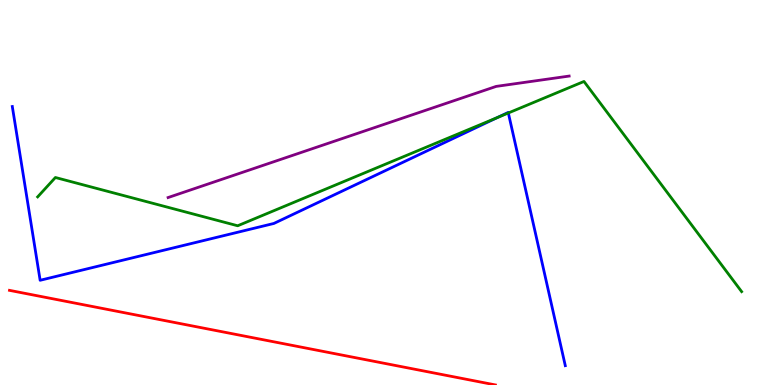[{'lines': ['blue', 'red'], 'intersections': []}, {'lines': ['green', 'red'], 'intersections': []}, {'lines': ['purple', 'red'], 'intersections': []}, {'lines': ['blue', 'green'], 'intersections': [{'x': 6.42, 'y': 6.95}, {'x': 6.56, 'y': 7.07}]}, {'lines': ['blue', 'purple'], 'intersections': []}, {'lines': ['green', 'purple'], 'intersections': []}]